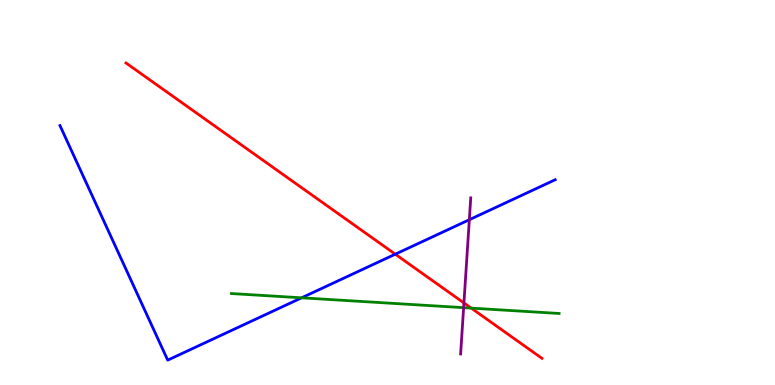[{'lines': ['blue', 'red'], 'intersections': [{'x': 5.1, 'y': 3.4}]}, {'lines': ['green', 'red'], 'intersections': [{'x': 6.08, 'y': 2.0}]}, {'lines': ['purple', 'red'], 'intersections': [{'x': 5.99, 'y': 2.13}]}, {'lines': ['blue', 'green'], 'intersections': [{'x': 3.89, 'y': 2.26}]}, {'lines': ['blue', 'purple'], 'intersections': [{'x': 6.06, 'y': 4.29}]}, {'lines': ['green', 'purple'], 'intersections': [{'x': 5.98, 'y': 2.01}]}]